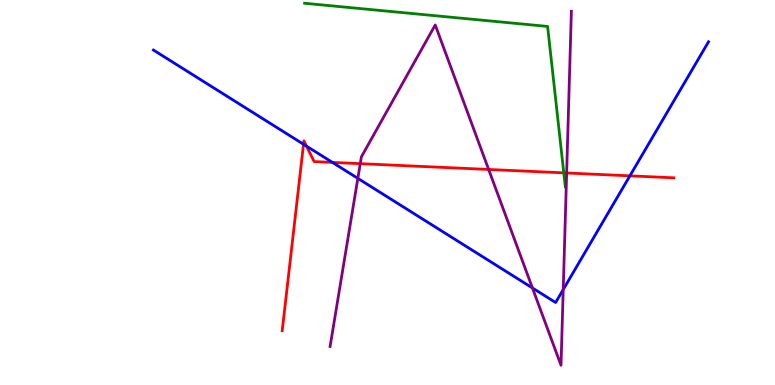[{'lines': ['blue', 'red'], 'intersections': [{'x': 3.92, 'y': 6.25}, {'x': 3.95, 'y': 6.2}, {'x': 4.29, 'y': 5.78}, {'x': 8.13, 'y': 5.43}]}, {'lines': ['green', 'red'], 'intersections': [{'x': 7.27, 'y': 5.51}]}, {'lines': ['purple', 'red'], 'intersections': [{'x': 4.65, 'y': 5.75}, {'x': 6.31, 'y': 5.6}, {'x': 7.31, 'y': 5.51}]}, {'lines': ['blue', 'green'], 'intersections': []}, {'lines': ['blue', 'purple'], 'intersections': [{'x': 4.62, 'y': 5.37}, {'x': 6.87, 'y': 2.52}, {'x': 7.27, 'y': 2.48}]}, {'lines': ['green', 'purple'], 'intersections': []}]